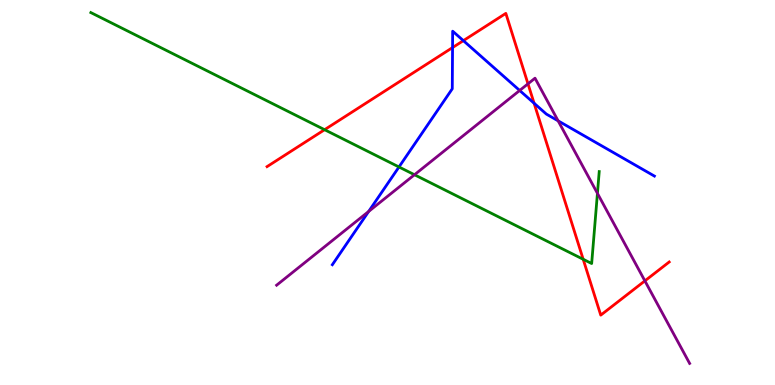[{'lines': ['blue', 'red'], 'intersections': [{'x': 5.84, 'y': 8.76}, {'x': 5.98, 'y': 8.94}, {'x': 6.89, 'y': 7.32}]}, {'lines': ['green', 'red'], 'intersections': [{'x': 4.19, 'y': 6.63}, {'x': 7.52, 'y': 3.27}]}, {'lines': ['purple', 'red'], 'intersections': [{'x': 6.81, 'y': 7.82}, {'x': 8.32, 'y': 2.7}]}, {'lines': ['blue', 'green'], 'intersections': [{'x': 5.15, 'y': 5.66}]}, {'lines': ['blue', 'purple'], 'intersections': [{'x': 4.76, 'y': 4.51}, {'x': 6.71, 'y': 7.65}, {'x': 7.2, 'y': 6.86}]}, {'lines': ['green', 'purple'], 'intersections': [{'x': 5.35, 'y': 5.46}, {'x': 7.71, 'y': 4.98}]}]